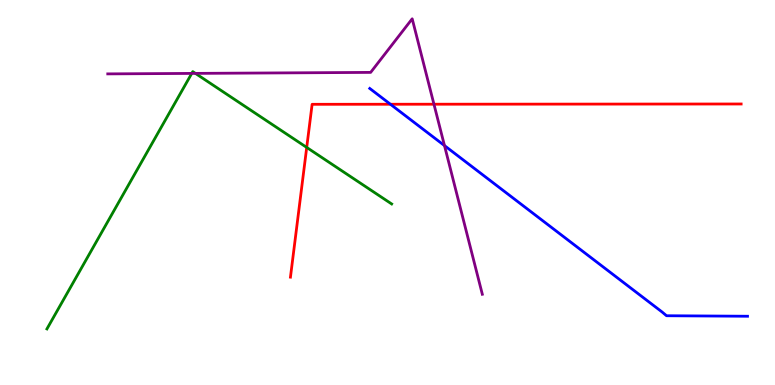[{'lines': ['blue', 'red'], 'intersections': [{'x': 5.04, 'y': 7.29}]}, {'lines': ['green', 'red'], 'intersections': [{'x': 3.96, 'y': 6.17}]}, {'lines': ['purple', 'red'], 'intersections': [{'x': 5.6, 'y': 7.29}]}, {'lines': ['blue', 'green'], 'intersections': []}, {'lines': ['blue', 'purple'], 'intersections': [{'x': 5.74, 'y': 6.22}]}, {'lines': ['green', 'purple'], 'intersections': [{'x': 2.47, 'y': 8.09}, {'x': 2.52, 'y': 8.09}]}]